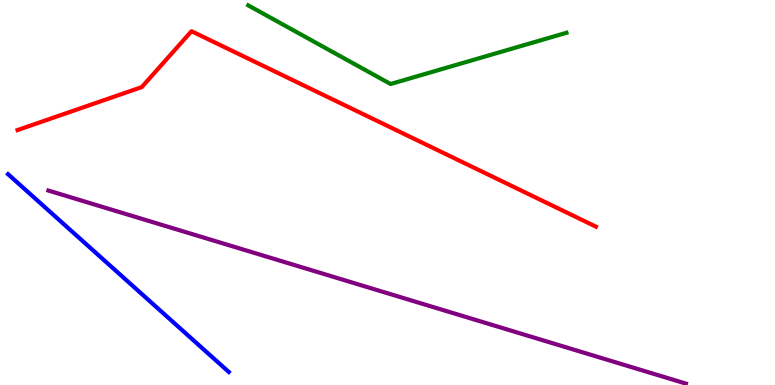[{'lines': ['blue', 'red'], 'intersections': []}, {'lines': ['green', 'red'], 'intersections': []}, {'lines': ['purple', 'red'], 'intersections': []}, {'lines': ['blue', 'green'], 'intersections': []}, {'lines': ['blue', 'purple'], 'intersections': []}, {'lines': ['green', 'purple'], 'intersections': []}]